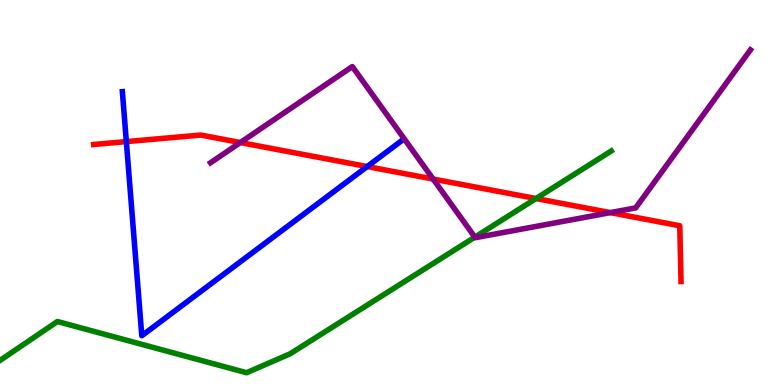[{'lines': ['blue', 'red'], 'intersections': [{'x': 1.63, 'y': 6.32}, {'x': 4.74, 'y': 5.67}]}, {'lines': ['green', 'red'], 'intersections': [{'x': 6.92, 'y': 4.84}]}, {'lines': ['purple', 'red'], 'intersections': [{'x': 3.1, 'y': 6.3}, {'x': 5.59, 'y': 5.35}, {'x': 7.88, 'y': 4.48}]}, {'lines': ['blue', 'green'], 'intersections': []}, {'lines': ['blue', 'purple'], 'intersections': []}, {'lines': ['green', 'purple'], 'intersections': [{'x': 6.13, 'y': 3.84}]}]